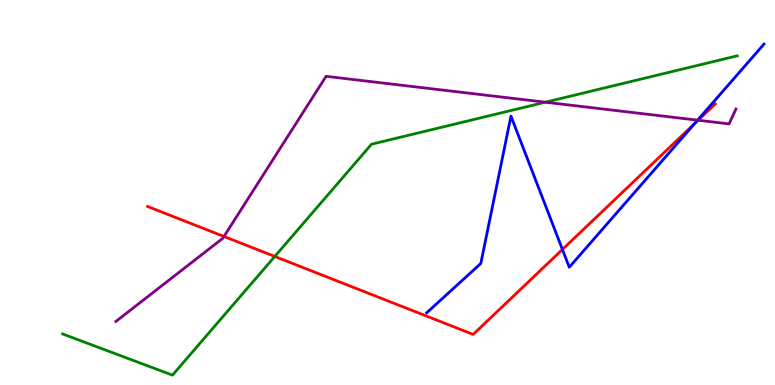[{'lines': ['blue', 'red'], 'intersections': [{'x': 7.26, 'y': 3.52}, {'x': 8.96, 'y': 6.79}]}, {'lines': ['green', 'red'], 'intersections': [{'x': 3.55, 'y': 3.34}]}, {'lines': ['purple', 'red'], 'intersections': [{'x': 2.89, 'y': 3.86}, {'x': 9.01, 'y': 6.88}]}, {'lines': ['blue', 'green'], 'intersections': []}, {'lines': ['blue', 'purple'], 'intersections': [{'x': 9.0, 'y': 6.88}]}, {'lines': ['green', 'purple'], 'intersections': [{'x': 7.04, 'y': 7.35}]}]